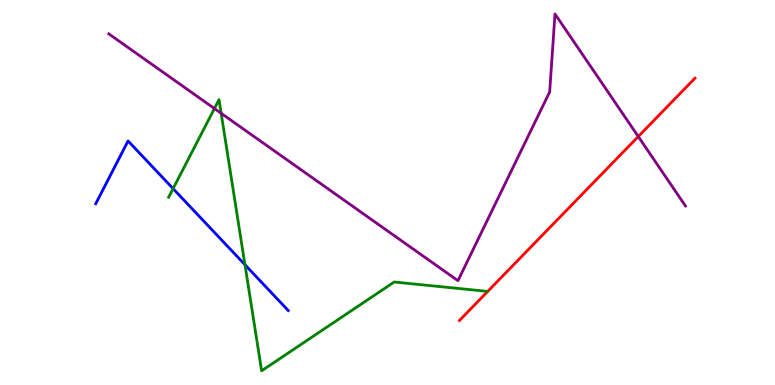[{'lines': ['blue', 'red'], 'intersections': []}, {'lines': ['green', 'red'], 'intersections': []}, {'lines': ['purple', 'red'], 'intersections': [{'x': 8.24, 'y': 6.45}]}, {'lines': ['blue', 'green'], 'intersections': [{'x': 2.23, 'y': 5.1}, {'x': 3.16, 'y': 3.12}]}, {'lines': ['blue', 'purple'], 'intersections': []}, {'lines': ['green', 'purple'], 'intersections': [{'x': 2.77, 'y': 7.18}, {'x': 2.85, 'y': 7.06}]}]